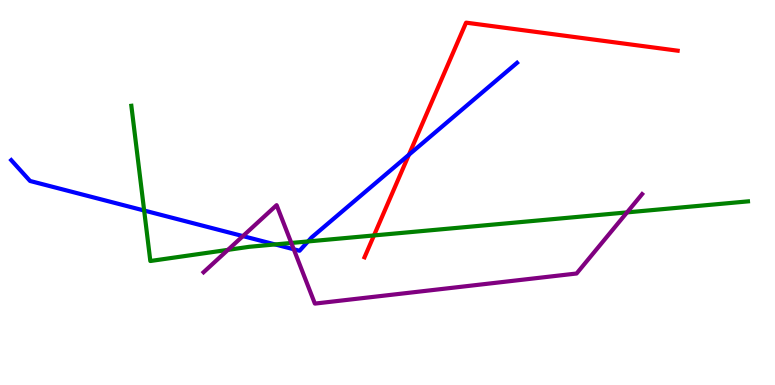[{'lines': ['blue', 'red'], 'intersections': [{'x': 5.28, 'y': 5.98}]}, {'lines': ['green', 'red'], 'intersections': [{'x': 4.83, 'y': 3.88}]}, {'lines': ['purple', 'red'], 'intersections': []}, {'lines': ['blue', 'green'], 'intersections': [{'x': 1.86, 'y': 4.53}, {'x': 3.55, 'y': 3.65}, {'x': 3.97, 'y': 3.73}]}, {'lines': ['blue', 'purple'], 'intersections': [{'x': 3.13, 'y': 3.87}, {'x': 3.79, 'y': 3.53}]}, {'lines': ['green', 'purple'], 'intersections': [{'x': 2.94, 'y': 3.51}, {'x': 3.76, 'y': 3.69}, {'x': 8.09, 'y': 4.48}]}]